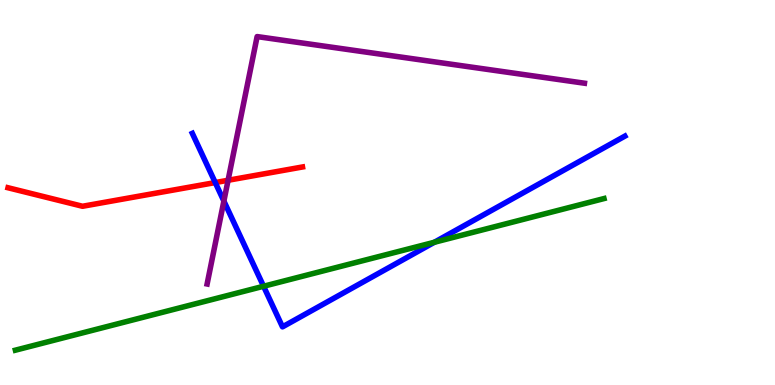[{'lines': ['blue', 'red'], 'intersections': [{'x': 2.78, 'y': 5.26}]}, {'lines': ['green', 'red'], 'intersections': []}, {'lines': ['purple', 'red'], 'intersections': [{'x': 2.94, 'y': 5.32}]}, {'lines': ['blue', 'green'], 'intersections': [{'x': 3.4, 'y': 2.56}, {'x': 5.6, 'y': 3.71}]}, {'lines': ['blue', 'purple'], 'intersections': [{'x': 2.89, 'y': 4.78}]}, {'lines': ['green', 'purple'], 'intersections': []}]